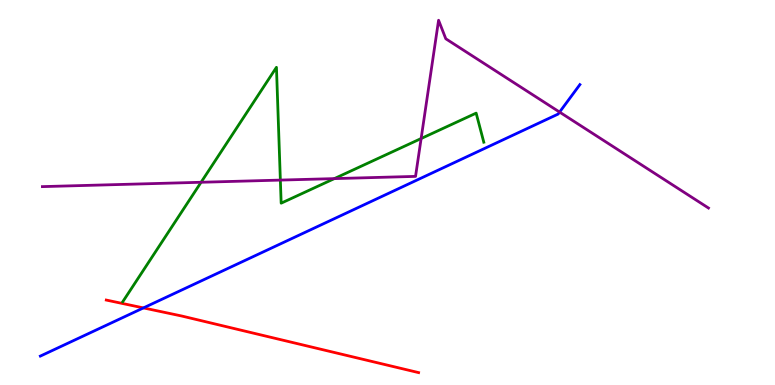[{'lines': ['blue', 'red'], 'intersections': [{'x': 1.85, 'y': 2.0}]}, {'lines': ['green', 'red'], 'intersections': []}, {'lines': ['purple', 'red'], 'intersections': []}, {'lines': ['blue', 'green'], 'intersections': []}, {'lines': ['blue', 'purple'], 'intersections': [{'x': 7.22, 'y': 7.09}]}, {'lines': ['green', 'purple'], 'intersections': [{'x': 2.59, 'y': 5.27}, {'x': 3.62, 'y': 5.32}, {'x': 4.31, 'y': 5.36}, {'x': 5.43, 'y': 6.4}]}]